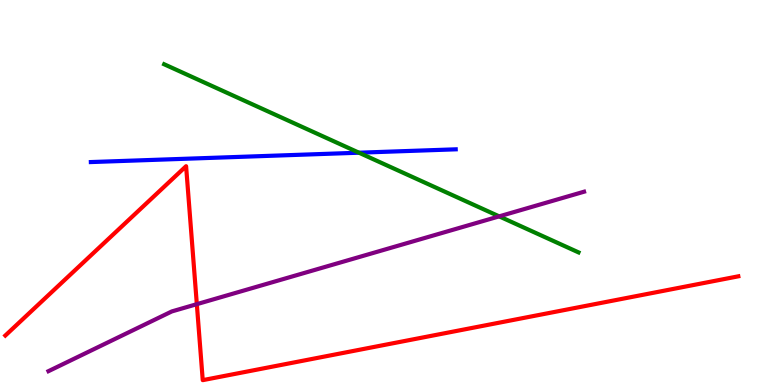[{'lines': ['blue', 'red'], 'intersections': []}, {'lines': ['green', 'red'], 'intersections': []}, {'lines': ['purple', 'red'], 'intersections': [{'x': 2.54, 'y': 2.1}]}, {'lines': ['blue', 'green'], 'intersections': [{'x': 4.63, 'y': 6.03}]}, {'lines': ['blue', 'purple'], 'intersections': []}, {'lines': ['green', 'purple'], 'intersections': [{'x': 6.44, 'y': 4.38}]}]